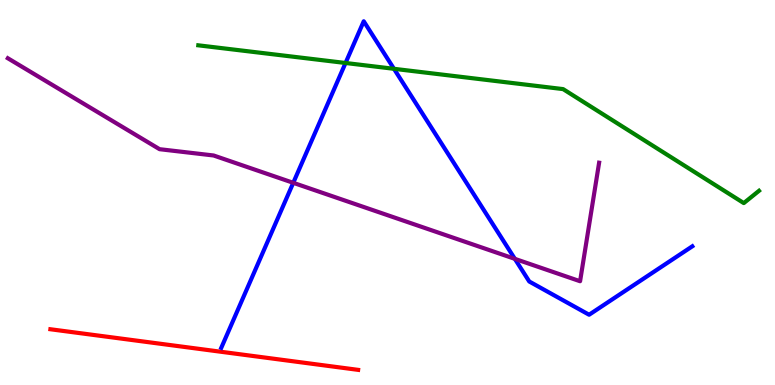[{'lines': ['blue', 'red'], 'intersections': []}, {'lines': ['green', 'red'], 'intersections': []}, {'lines': ['purple', 'red'], 'intersections': []}, {'lines': ['blue', 'green'], 'intersections': [{'x': 4.46, 'y': 8.36}, {'x': 5.08, 'y': 8.21}]}, {'lines': ['blue', 'purple'], 'intersections': [{'x': 3.78, 'y': 5.25}, {'x': 6.64, 'y': 3.28}]}, {'lines': ['green', 'purple'], 'intersections': []}]